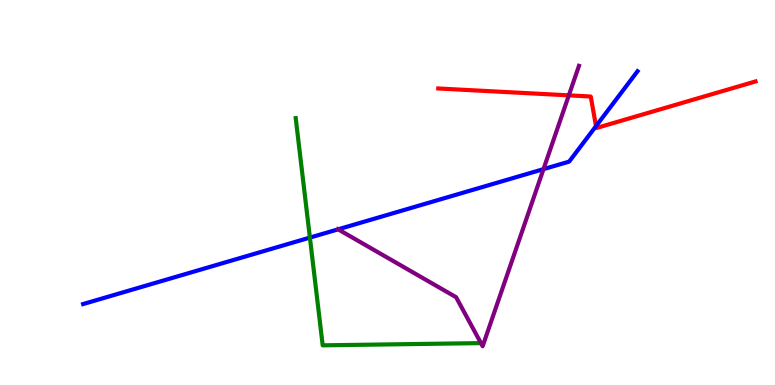[{'lines': ['blue', 'red'], 'intersections': [{'x': 7.69, 'y': 6.72}]}, {'lines': ['green', 'red'], 'intersections': []}, {'lines': ['purple', 'red'], 'intersections': [{'x': 7.34, 'y': 7.52}]}, {'lines': ['blue', 'green'], 'intersections': [{'x': 4.0, 'y': 3.83}]}, {'lines': ['blue', 'purple'], 'intersections': [{'x': 4.36, 'y': 4.04}, {'x': 7.01, 'y': 5.61}]}, {'lines': ['green', 'purple'], 'intersections': [{'x': 6.21, 'y': 1.09}]}]